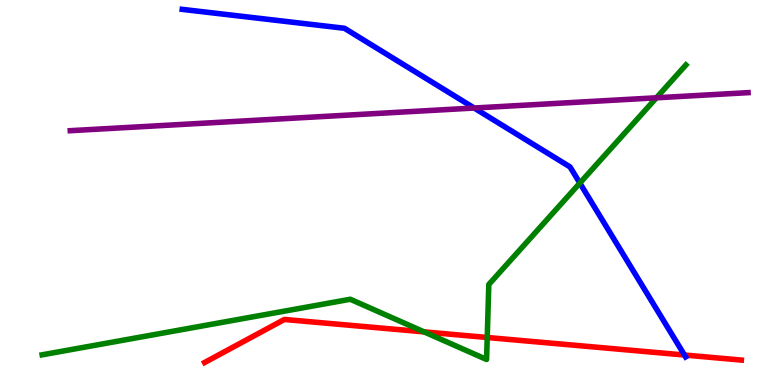[{'lines': ['blue', 'red'], 'intersections': [{'x': 8.83, 'y': 0.779}]}, {'lines': ['green', 'red'], 'intersections': [{'x': 5.47, 'y': 1.38}, {'x': 6.29, 'y': 1.23}]}, {'lines': ['purple', 'red'], 'intersections': []}, {'lines': ['blue', 'green'], 'intersections': [{'x': 7.48, 'y': 5.25}]}, {'lines': ['blue', 'purple'], 'intersections': [{'x': 6.12, 'y': 7.19}]}, {'lines': ['green', 'purple'], 'intersections': [{'x': 8.47, 'y': 7.46}]}]